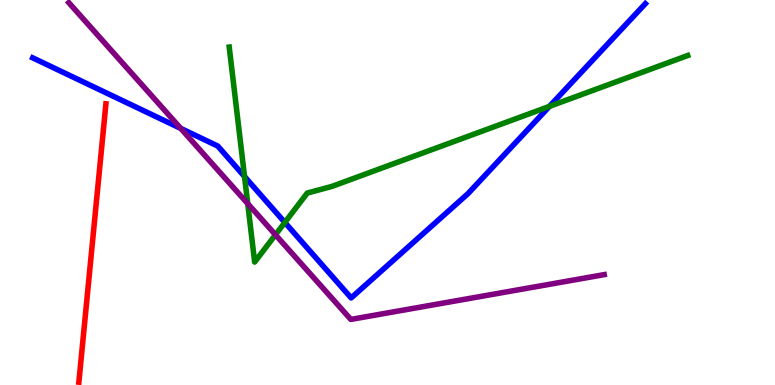[{'lines': ['blue', 'red'], 'intersections': []}, {'lines': ['green', 'red'], 'intersections': []}, {'lines': ['purple', 'red'], 'intersections': []}, {'lines': ['blue', 'green'], 'intersections': [{'x': 3.16, 'y': 5.41}, {'x': 3.68, 'y': 4.22}, {'x': 7.09, 'y': 7.24}]}, {'lines': ['blue', 'purple'], 'intersections': [{'x': 2.33, 'y': 6.66}]}, {'lines': ['green', 'purple'], 'intersections': [{'x': 3.2, 'y': 4.71}, {'x': 3.55, 'y': 3.9}]}]